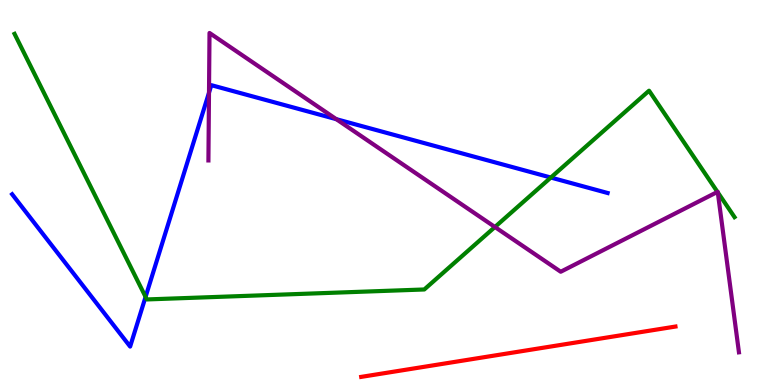[{'lines': ['blue', 'red'], 'intersections': []}, {'lines': ['green', 'red'], 'intersections': []}, {'lines': ['purple', 'red'], 'intersections': []}, {'lines': ['blue', 'green'], 'intersections': [{'x': 1.88, 'y': 2.29}, {'x': 7.11, 'y': 5.39}]}, {'lines': ['blue', 'purple'], 'intersections': [{'x': 2.7, 'y': 7.59}, {'x': 4.34, 'y': 6.9}]}, {'lines': ['green', 'purple'], 'intersections': [{'x': 6.39, 'y': 4.1}, {'x': 9.26, 'y': 5.02}, {'x': 9.26, 'y': 5.0}]}]